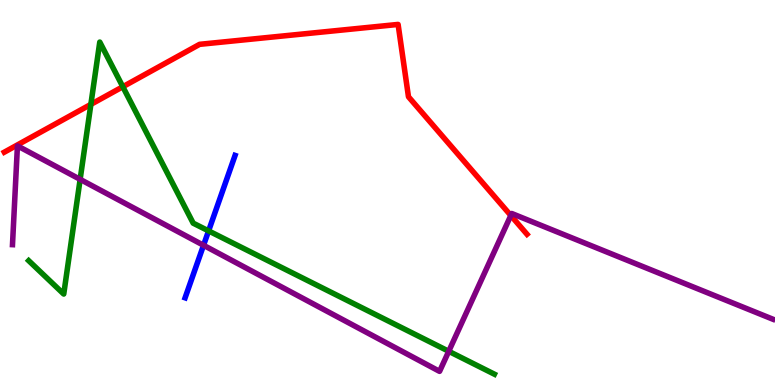[{'lines': ['blue', 'red'], 'intersections': []}, {'lines': ['green', 'red'], 'intersections': [{'x': 1.17, 'y': 7.29}, {'x': 1.58, 'y': 7.75}]}, {'lines': ['purple', 'red'], 'intersections': [{'x': 6.59, 'y': 4.4}]}, {'lines': ['blue', 'green'], 'intersections': [{'x': 2.69, 'y': 4.0}]}, {'lines': ['blue', 'purple'], 'intersections': [{'x': 2.63, 'y': 3.63}]}, {'lines': ['green', 'purple'], 'intersections': [{'x': 1.03, 'y': 5.34}, {'x': 5.79, 'y': 0.876}]}]